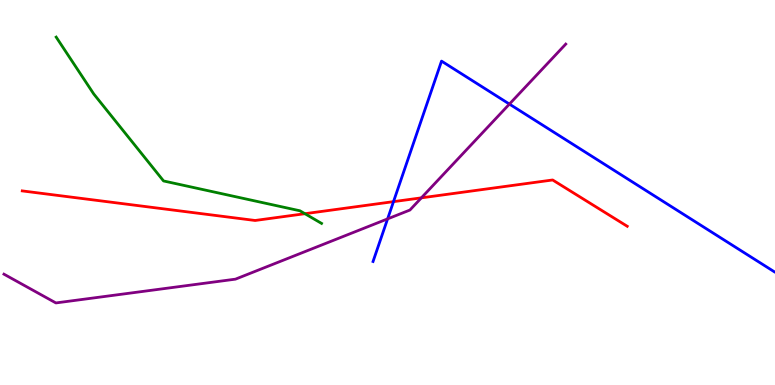[{'lines': ['blue', 'red'], 'intersections': [{'x': 5.08, 'y': 4.76}]}, {'lines': ['green', 'red'], 'intersections': [{'x': 3.93, 'y': 4.45}]}, {'lines': ['purple', 'red'], 'intersections': [{'x': 5.44, 'y': 4.86}]}, {'lines': ['blue', 'green'], 'intersections': []}, {'lines': ['blue', 'purple'], 'intersections': [{'x': 5.0, 'y': 4.31}, {'x': 6.57, 'y': 7.3}]}, {'lines': ['green', 'purple'], 'intersections': []}]